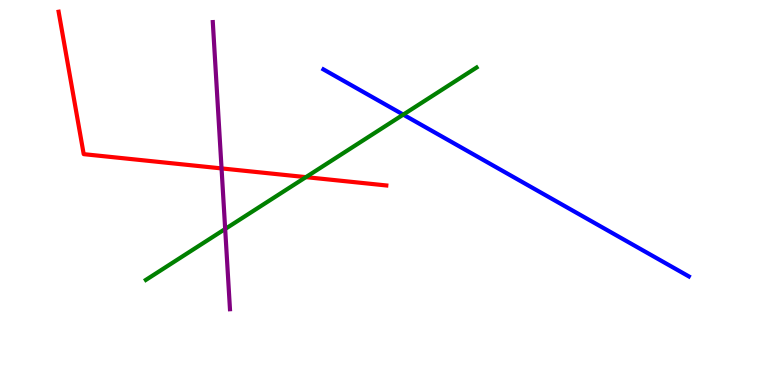[{'lines': ['blue', 'red'], 'intersections': []}, {'lines': ['green', 'red'], 'intersections': [{'x': 3.95, 'y': 5.4}]}, {'lines': ['purple', 'red'], 'intersections': [{'x': 2.86, 'y': 5.63}]}, {'lines': ['blue', 'green'], 'intersections': [{'x': 5.2, 'y': 7.02}]}, {'lines': ['blue', 'purple'], 'intersections': []}, {'lines': ['green', 'purple'], 'intersections': [{'x': 2.91, 'y': 4.05}]}]